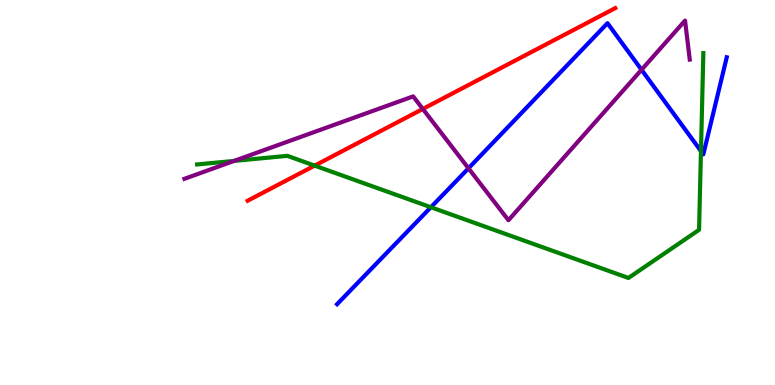[{'lines': ['blue', 'red'], 'intersections': []}, {'lines': ['green', 'red'], 'intersections': [{'x': 4.06, 'y': 5.7}]}, {'lines': ['purple', 'red'], 'intersections': [{'x': 5.46, 'y': 7.17}]}, {'lines': ['blue', 'green'], 'intersections': [{'x': 5.56, 'y': 4.62}, {'x': 9.04, 'y': 6.07}]}, {'lines': ['blue', 'purple'], 'intersections': [{'x': 6.04, 'y': 5.63}, {'x': 8.28, 'y': 8.19}]}, {'lines': ['green', 'purple'], 'intersections': [{'x': 3.02, 'y': 5.82}]}]